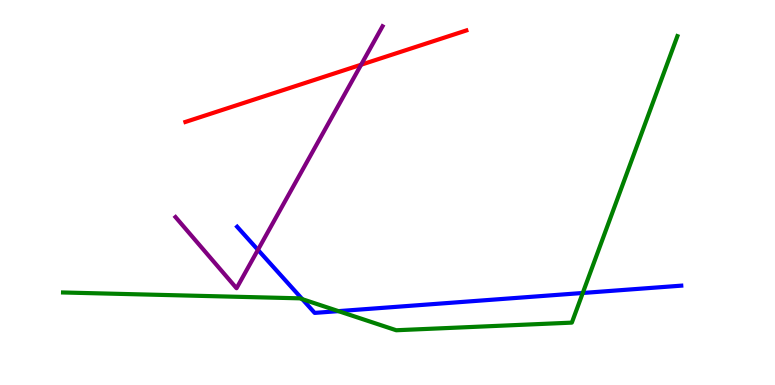[{'lines': ['blue', 'red'], 'intersections': []}, {'lines': ['green', 'red'], 'intersections': []}, {'lines': ['purple', 'red'], 'intersections': [{'x': 4.66, 'y': 8.32}]}, {'lines': ['blue', 'green'], 'intersections': [{'x': 3.9, 'y': 2.23}, {'x': 4.37, 'y': 1.92}, {'x': 7.52, 'y': 2.39}]}, {'lines': ['blue', 'purple'], 'intersections': [{'x': 3.33, 'y': 3.51}]}, {'lines': ['green', 'purple'], 'intersections': []}]